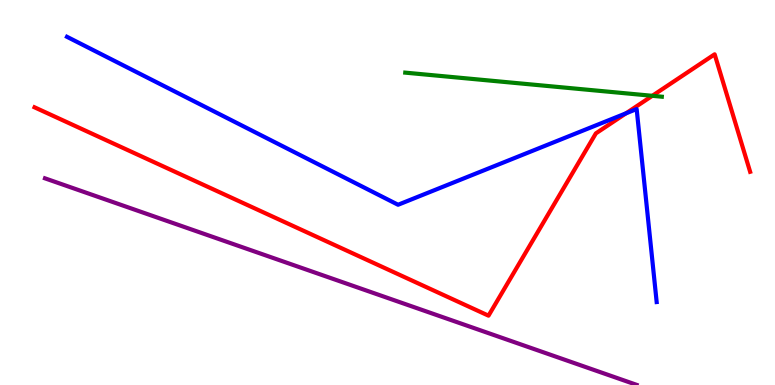[{'lines': ['blue', 'red'], 'intersections': [{'x': 8.08, 'y': 7.06}]}, {'lines': ['green', 'red'], 'intersections': [{'x': 8.42, 'y': 7.51}]}, {'lines': ['purple', 'red'], 'intersections': []}, {'lines': ['blue', 'green'], 'intersections': []}, {'lines': ['blue', 'purple'], 'intersections': []}, {'lines': ['green', 'purple'], 'intersections': []}]